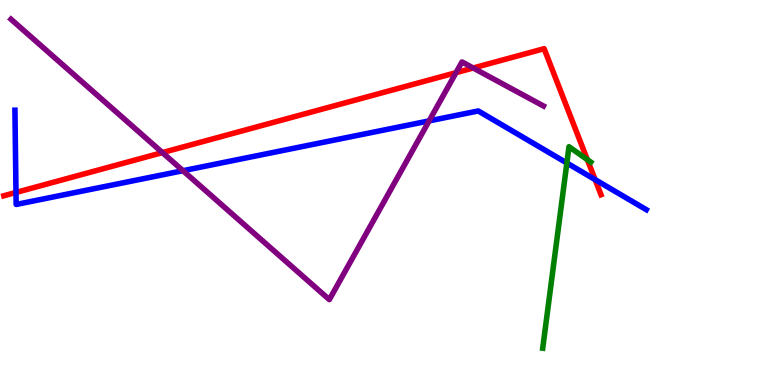[{'lines': ['blue', 'red'], 'intersections': [{'x': 0.206, 'y': 5.0}, {'x': 7.68, 'y': 5.33}]}, {'lines': ['green', 'red'], 'intersections': [{'x': 7.58, 'y': 5.85}]}, {'lines': ['purple', 'red'], 'intersections': [{'x': 2.1, 'y': 6.04}, {'x': 5.88, 'y': 8.11}, {'x': 6.11, 'y': 8.23}]}, {'lines': ['blue', 'green'], 'intersections': [{'x': 7.31, 'y': 5.77}]}, {'lines': ['blue', 'purple'], 'intersections': [{'x': 2.36, 'y': 5.57}, {'x': 5.54, 'y': 6.86}]}, {'lines': ['green', 'purple'], 'intersections': []}]